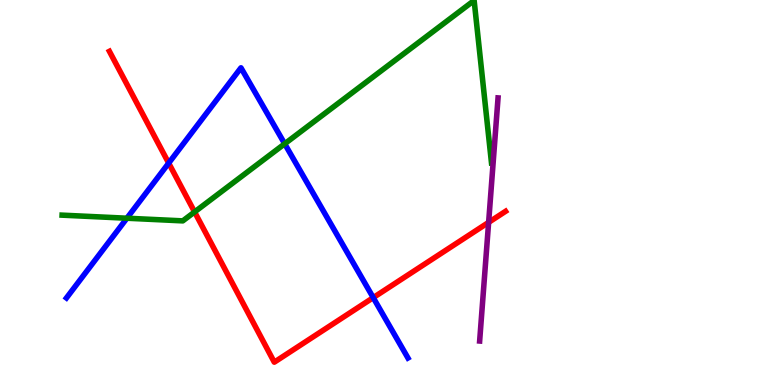[{'lines': ['blue', 'red'], 'intersections': [{'x': 2.18, 'y': 5.76}, {'x': 4.82, 'y': 2.27}]}, {'lines': ['green', 'red'], 'intersections': [{'x': 2.51, 'y': 4.49}]}, {'lines': ['purple', 'red'], 'intersections': [{'x': 6.3, 'y': 4.22}]}, {'lines': ['blue', 'green'], 'intersections': [{'x': 1.64, 'y': 4.33}, {'x': 3.67, 'y': 6.27}]}, {'lines': ['blue', 'purple'], 'intersections': []}, {'lines': ['green', 'purple'], 'intersections': []}]